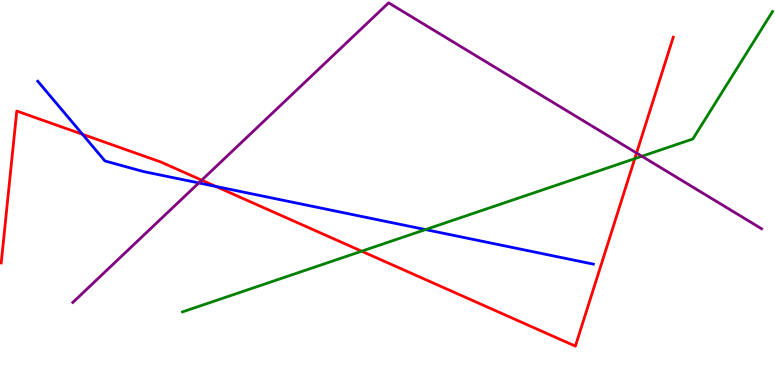[{'lines': ['blue', 'red'], 'intersections': [{'x': 1.06, 'y': 6.51}, {'x': 2.79, 'y': 5.16}]}, {'lines': ['green', 'red'], 'intersections': [{'x': 4.67, 'y': 3.48}, {'x': 8.19, 'y': 5.88}]}, {'lines': ['purple', 'red'], 'intersections': [{'x': 2.6, 'y': 5.32}, {'x': 8.21, 'y': 6.03}]}, {'lines': ['blue', 'green'], 'intersections': [{'x': 5.49, 'y': 4.04}]}, {'lines': ['blue', 'purple'], 'intersections': [{'x': 2.57, 'y': 5.25}]}, {'lines': ['green', 'purple'], 'intersections': [{'x': 8.28, 'y': 5.94}]}]